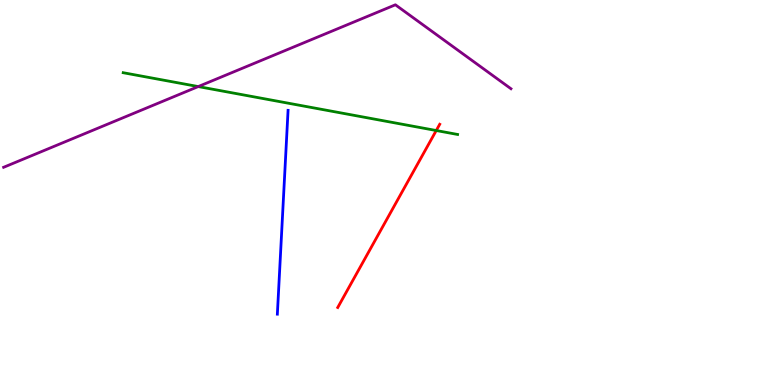[{'lines': ['blue', 'red'], 'intersections': []}, {'lines': ['green', 'red'], 'intersections': [{'x': 5.63, 'y': 6.61}]}, {'lines': ['purple', 'red'], 'intersections': []}, {'lines': ['blue', 'green'], 'intersections': []}, {'lines': ['blue', 'purple'], 'intersections': []}, {'lines': ['green', 'purple'], 'intersections': [{'x': 2.56, 'y': 7.75}]}]